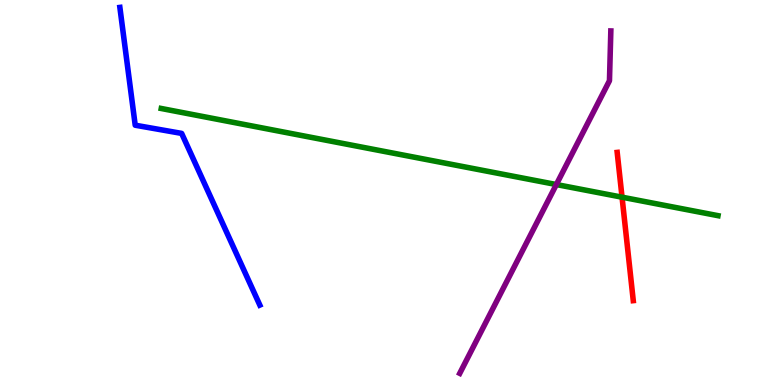[{'lines': ['blue', 'red'], 'intersections': []}, {'lines': ['green', 'red'], 'intersections': [{'x': 8.03, 'y': 4.88}]}, {'lines': ['purple', 'red'], 'intersections': []}, {'lines': ['blue', 'green'], 'intersections': []}, {'lines': ['blue', 'purple'], 'intersections': []}, {'lines': ['green', 'purple'], 'intersections': [{'x': 7.18, 'y': 5.21}]}]